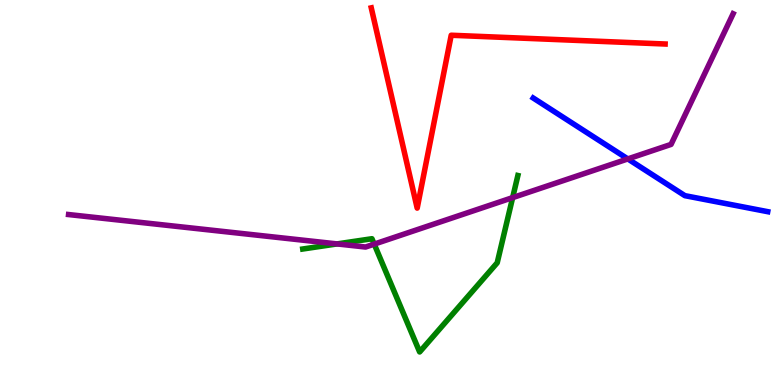[{'lines': ['blue', 'red'], 'intersections': []}, {'lines': ['green', 'red'], 'intersections': []}, {'lines': ['purple', 'red'], 'intersections': []}, {'lines': ['blue', 'green'], 'intersections': []}, {'lines': ['blue', 'purple'], 'intersections': [{'x': 8.1, 'y': 5.87}]}, {'lines': ['green', 'purple'], 'intersections': [{'x': 4.35, 'y': 3.66}, {'x': 4.83, 'y': 3.66}, {'x': 6.61, 'y': 4.87}]}]